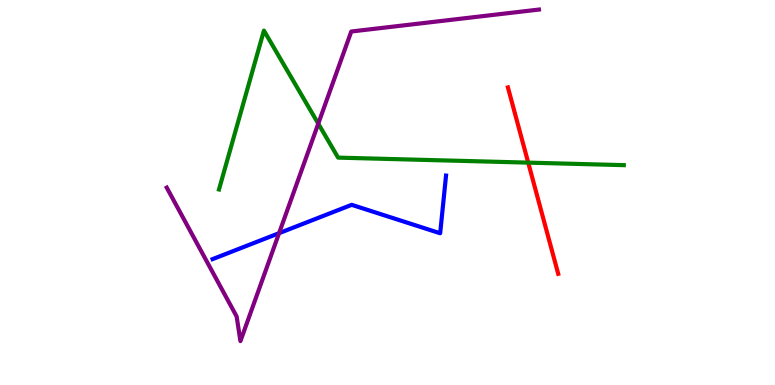[{'lines': ['blue', 'red'], 'intersections': []}, {'lines': ['green', 'red'], 'intersections': [{'x': 6.82, 'y': 5.78}]}, {'lines': ['purple', 'red'], 'intersections': []}, {'lines': ['blue', 'green'], 'intersections': []}, {'lines': ['blue', 'purple'], 'intersections': [{'x': 3.6, 'y': 3.94}]}, {'lines': ['green', 'purple'], 'intersections': [{'x': 4.11, 'y': 6.79}]}]